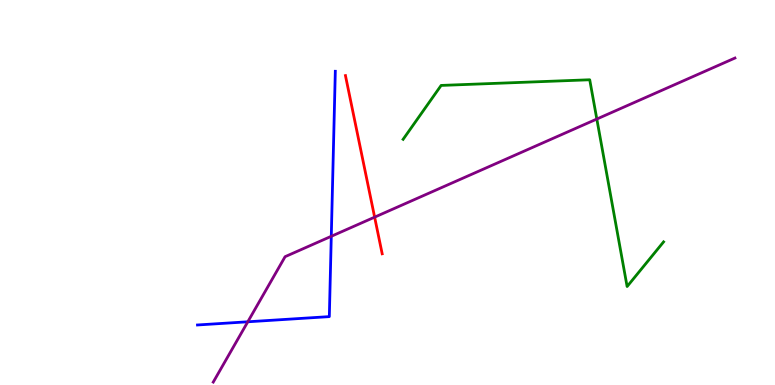[{'lines': ['blue', 'red'], 'intersections': []}, {'lines': ['green', 'red'], 'intersections': []}, {'lines': ['purple', 'red'], 'intersections': [{'x': 4.83, 'y': 4.36}]}, {'lines': ['blue', 'green'], 'intersections': []}, {'lines': ['blue', 'purple'], 'intersections': [{'x': 3.2, 'y': 1.64}, {'x': 4.27, 'y': 3.86}]}, {'lines': ['green', 'purple'], 'intersections': [{'x': 7.7, 'y': 6.91}]}]